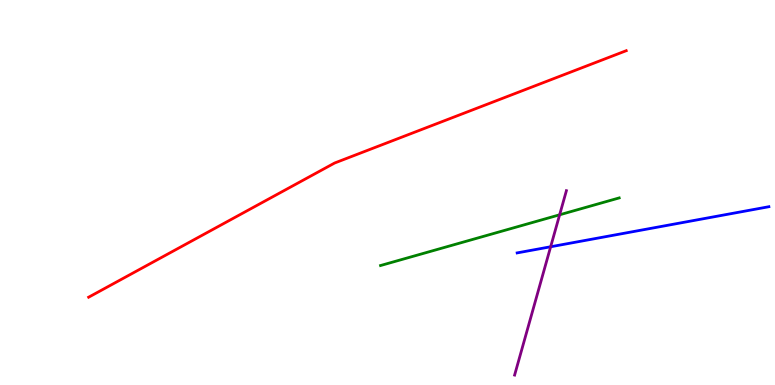[{'lines': ['blue', 'red'], 'intersections': []}, {'lines': ['green', 'red'], 'intersections': []}, {'lines': ['purple', 'red'], 'intersections': []}, {'lines': ['blue', 'green'], 'intersections': []}, {'lines': ['blue', 'purple'], 'intersections': [{'x': 7.11, 'y': 3.59}]}, {'lines': ['green', 'purple'], 'intersections': [{'x': 7.22, 'y': 4.42}]}]